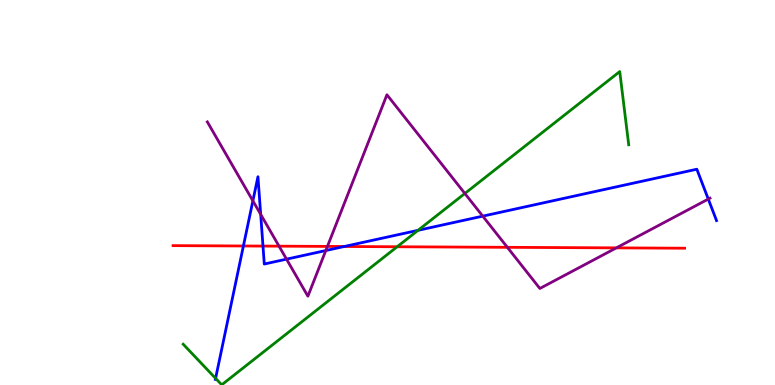[{'lines': ['blue', 'red'], 'intersections': [{'x': 3.14, 'y': 3.61}, {'x': 3.39, 'y': 3.61}, {'x': 4.44, 'y': 3.6}]}, {'lines': ['green', 'red'], 'intersections': [{'x': 5.12, 'y': 3.59}]}, {'lines': ['purple', 'red'], 'intersections': [{'x': 3.6, 'y': 3.61}, {'x': 4.22, 'y': 3.6}, {'x': 6.55, 'y': 3.58}, {'x': 7.95, 'y': 3.56}]}, {'lines': ['blue', 'green'], 'intersections': [{'x': 2.78, 'y': 0.173}, {'x': 5.39, 'y': 4.02}]}, {'lines': ['blue', 'purple'], 'intersections': [{'x': 3.26, 'y': 4.78}, {'x': 3.36, 'y': 4.43}, {'x': 3.7, 'y': 3.27}, {'x': 4.2, 'y': 3.49}, {'x': 6.23, 'y': 4.39}, {'x': 9.14, 'y': 4.83}]}, {'lines': ['green', 'purple'], 'intersections': [{'x': 6.0, 'y': 4.97}]}]